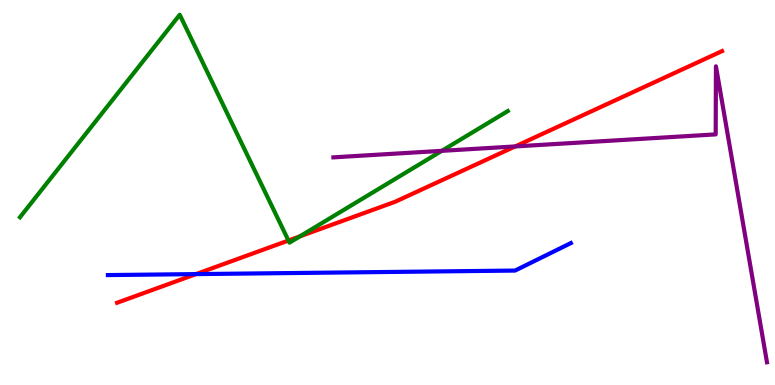[{'lines': ['blue', 'red'], 'intersections': [{'x': 2.53, 'y': 2.88}]}, {'lines': ['green', 'red'], 'intersections': [{'x': 3.72, 'y': 3.75}, {'x': 3.87, 'y': 3.86}]}, {'lines': ['purple', 'red'], 'intersections': [{'x': 6.65, 'y': 6.2}]}, {'lines': ['blue', 'green'], 'intersections': []}, {'lines': ['blue', 'purple'], 'intersections': []}, {'lines': ['green', 'purple'], 'intersections': [{'x': 5.7, 'y': 6.08}]}]